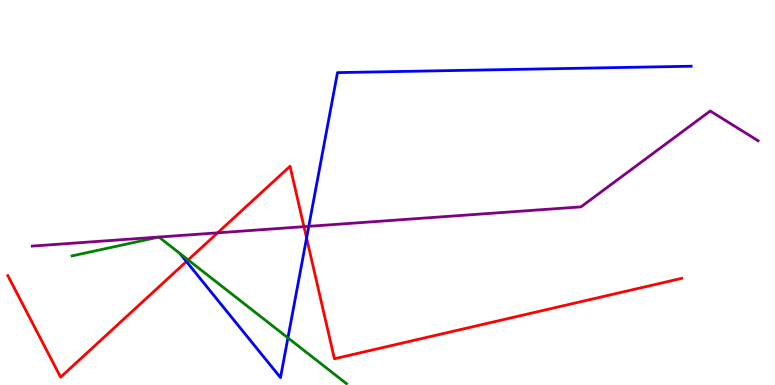[{'lines': ['blue', 'red'], 'intersections': [{'x': 2.41, 'y': 3.21}, {'x': 3.96, 'y': 3.82}]}, {'lines': ['green', 'red'], 'intersections': [{'x': 2.43, 'y': 3.25}]}, {'lines': ['purple', 'red'], 'intersections': [{'x': 2.81, 'y': 3.95}, {'x': 3.92, 'y': 4.11}]}, {'lines': ['blue', 'green'], 'intersections': [{'x': 3.72, 'y': 1.22}]}, {'lines': ['blue', 'purple'], 'intersections': [{'x': 3.98, 'y': 4.12}]}, {'lines': ['green', 'purple'], 'intersections': []}]